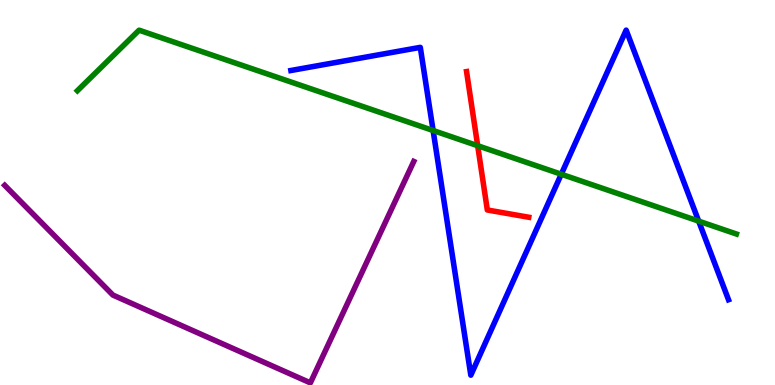[{'lines': ['blue', 'red'], 'intersections': []}, {'lines': ['green', 'red'], 'intersections': [{'x': 6.16, 'y': 6.22}]}, {'lines': ['purple', 'red'], 'intersections': []}, {'lines': ['blue', 'green'], 'intersections': [{'x': 5.59, 'y': 6.61}, {'x': 7.24, 'y': 5.47}, {'x': 9.02, 'y': 4.26}]}, {'lines': ['blue', 'purple'], 'intersections': []}, {'lines': ['green', 'purple'], 'intersections': []}]